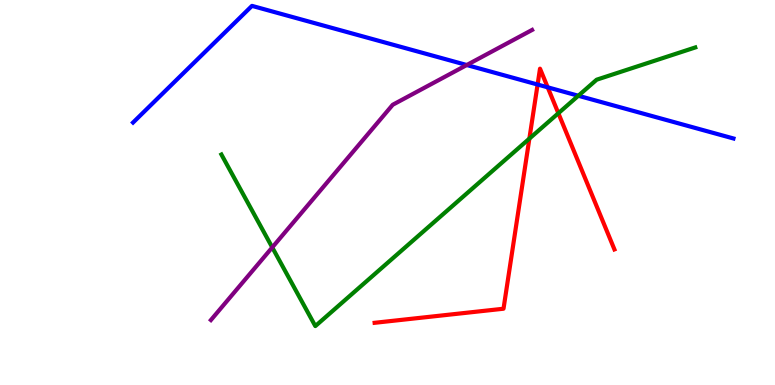[{'lines': ['blue', 'red'], 'intersections': [{'x': 6.94, 'y': 7.8}, {'x': 7.07, 'y': 7.73}]}, {'lines': ['green', 'red'], 'intersections': [{'x': 6.83, 'y': 6.4}, {'x': 7.2, 'y': 7.06}]}, {'lines': ['purple', 'red'], 'intersections': []}, {'lines': ['blue', 'green'], 'intersections': [{'x': 7.46, 'y': 7.51}]}, {'lines': ['blue', 'purple'], 'intersections': [{'x': 6.02, 'y': 8.31}]}, {'lines': ['green', 'purple'], 'intersections': [{'x': 3.51, 'y': 3.57}]}]